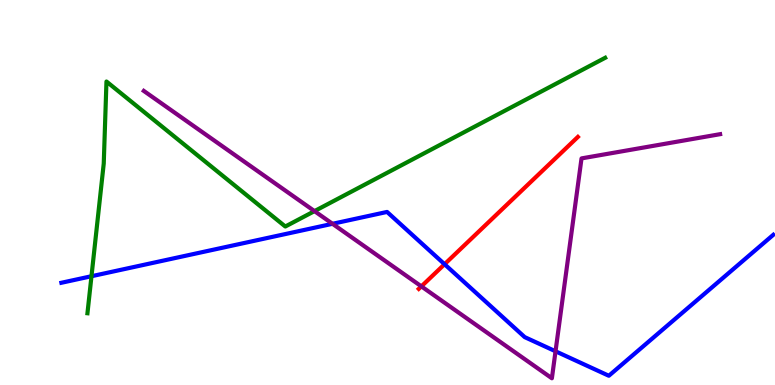[{'lines': ['blue', 'red'], 'intersections': [{'x': 5.74, 'y': 3.14}]}, {'lines': ['green', 'red'], 'intersections': []}, {'lines': ['purple', 'red'], 'intersections': [{'x': 5.44, 'y': 2.56}]}, {'lines': ['blue', 'green'], 'intersections': [{'x': 1.18, 'y': 2.83}]}, {'lines': ['blue', 'purple'], 'intersections': [{'x': 4.29, 'y': 4.19}, {'x': 7.17, 'y': 0.876}]}, {'lines': ['green', 'purple'], 'intersections': [{'x': 4.06, 'y': 4.52}]}]